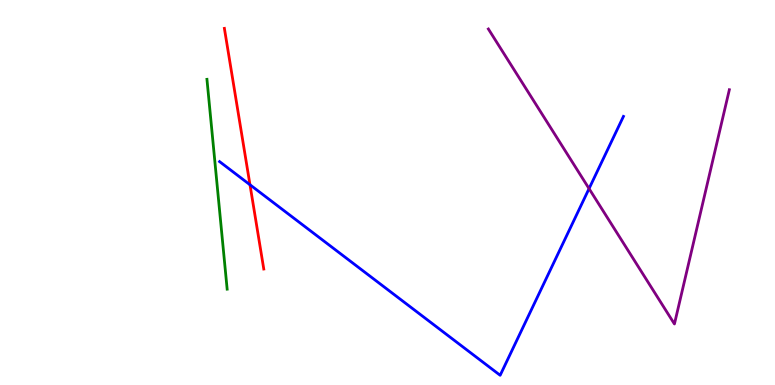[{'lines': ['blue', 'red'], 'intersections': [{'x': 3.23, 'y': 5.2}]}, {'lines': ['green', 'red'], 'intersections': []}, {'lines': ['purple', 'red'], 'intersections': []}, {'lines': ['blue', 'green'], 'intersections': []}, {'lines': ['blue', 'purple'], 'intersections': [{'x': 7.6, 'y': 5.1}]}, {'lines': ['green', 'purple'], 'intersections': []}]